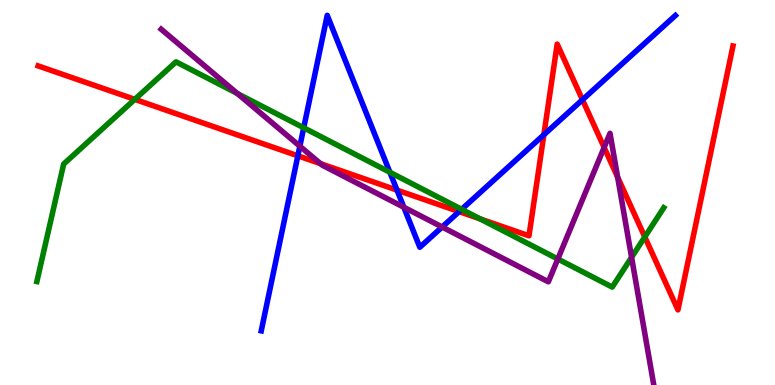[{'lines': ['blue', 'red'], 'intersections': [{'x': 3.84, 'y': 5.95}, {'x': 5.12, 'y': 5.06}, {'x': 5.92, 'y': 4.5}, {'x': 7.02, 'y': 6.5}, {'x': 7.52, 'y': 7.41}]}, {'lines': ['green', 'red'], 'intersections': [{'x': 1.74, 'y': 7.42}, {'x': 6.2, 'y': 4.31}, {'x': 8.32, 'y': 3.85}]}, {'lines': ['purple', 'red'], 'intersections': [{'x': 4.14, 'y': 5.75}, {'x': 7.8, 'y': 6.17}, {'x': 7.97, 'y': 5.4}]}, {'lines': ['blue', 'green'], 'intersections': [{'x': 3.92, 'y': 6.68}, {'x': 5.03, 'y': 5.53}, {'x': 5.96, 'y': 4.56}]}, {'lines': ['blue', 'purple'], 'intersections': [{'x': 3.87, 'y': 6.2}, {'x': 5.21, 'y': 4.62}, {'x': 5.7, 'y': 4.1}]}, {'lines': ['green', 'purple'], 'intersections': [{'x': 3.06, 'y': 7.57}, {'x': 7.2, 'y': 3.27}, {'x': 8.15, 'y': 3.32}]}]